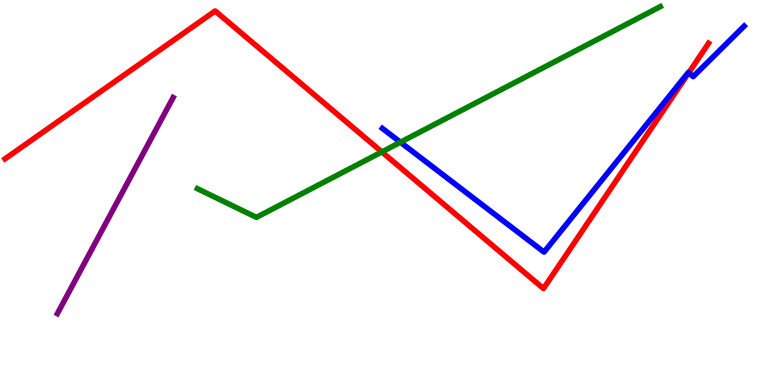[{'lines': ['blue', 'red'], 'intersections': [{'x': 8.89, 'y': 8.11}]}, {'lines': ['green', 'red'], 'intersections': [{'x': 4.93, 'y': 6.05}]}, {'lines': ['purple', 'red'], 'intersections': []}, {'lines': ['blue', 'green'], 'intersections': [{'x': 5.17, 'y': 6.31}]}, {'lines': ['blue', 'purple'], 'intersections': []}, {'lines': ['green', 'purple'], 'intersections': []}]